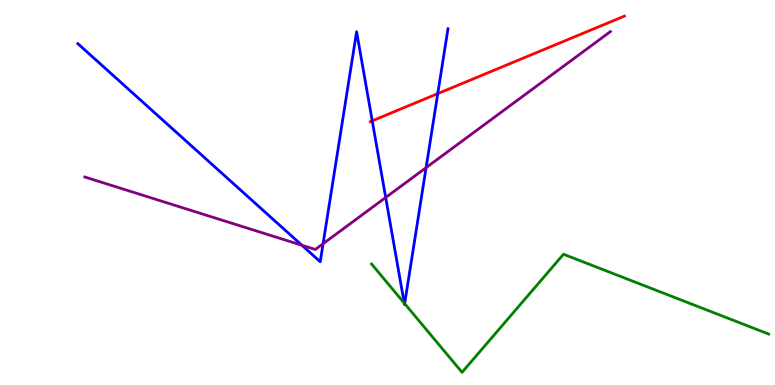[{'lines': ['blue', 'red'], 'intersections': [{'x': 4.8, 'y': 6.86}, {'x': 5.65, 'y': 7.57}]}, {'lines': ['green', 'red'], 'intersections': []}, {'lines': ['purple', 'red'], 'intersections': []}, {'lines': ['blue', 'green'], 'intersections': [{'x': 5.22, 'y': 2.13}, {'x': 5.22, 'y': 2.11}]}, {'lines': ['blue', 'purple'], 'intersections': [{'x': 3.9, 'y': 3.63}, {'x': 4.17, 'y': 3.67}, {'x': 4.98, 'y': 4.87}, {'x': 5.5, 'y': 5.64}]}, {'lines': ['green', 'purple'], 'intersections': []}]